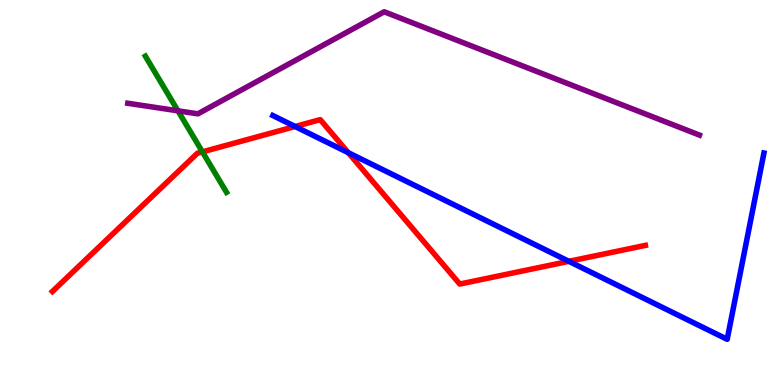[{'lines': ['blue', 'red'], 'intersections': [{'x': 3.81, 'y': 6.71}, {'x': 4.49, 'y': 6.03}, {'x': 7.34, 'y': 3.21}]}, {'lines': ['green', 'red'], 'intersections': [{'x': 2.61, 'y': 6.06}]}, {'lines': ['purple', 'red'], 'intersections': []}, {'lines': ['blue', 'green'], 'intersections': []}, {'lines': ['blue', 'purple'], 'intersections': []}, {'lines': ['green', 'purple'], 'intersections': [{'x': 2.3, 'y': 7.12}]}]